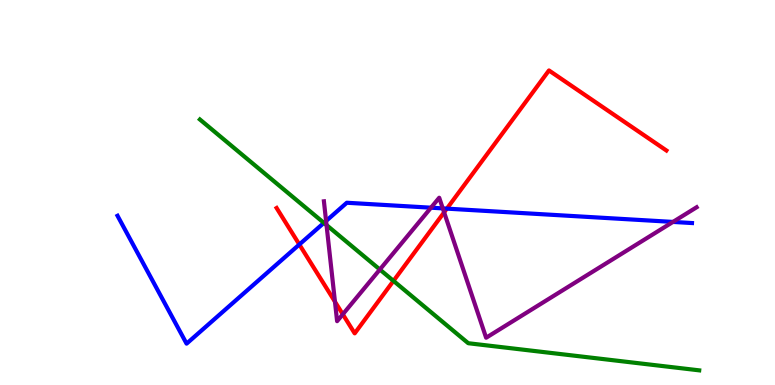[{'lines': ['blue', 'red'], 'intersections': [{'x': 3.86, 'y': 3.65}, {'x': 5.77, 'y': 4.58}]}, {'lines': ['green', 'red'], 'intersections': [{'x': 5.08, 'y': 2.7}]}, {'lines': ['purple', 'red'], 'intersections': [{'x': 4.32, 'y': 2.16}, {'x': 4.42, 'y': 1.84}, {'x': 5.73, 'y': 4.48}]}, {'lines': ['blue', 'green'], 'intersections': [{'x': 4.18, 'y': 4.21}]}, {'lines': ['blue', 'purple'], 'intersections': [{'x': 4.21, 'y': 4.26}, {'x': 5.56, 'y': 4.61}, {'x': 5.71, 'y': 4.59}, {'x': 8.68, 'y': 4.24}]}, {'lines': ['green', 'purple'], 'intersections': [{'x': 4.21, 'y': 4.15}, {'x': 4.9, 'y': 3.0}]}]